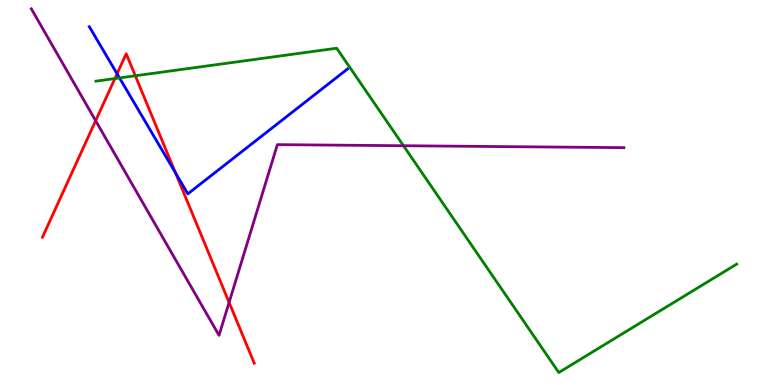[{'lines': ['blue', 'red'], 'intersections': [{'x': 1.51, 'y': 8.08}, {'x': 2.26, 'y': 5.51}]}, {'lines': ['green', 'red'], 'intersections': [{'x': 1.48, 'y': 7.96}, {'x': 1.75, 'y': 8.03}]}, {'lines': ['purple', 'red'], 'intersections': [{'x': 1.23, 'y': 6.86}, {'x': 2.96, 'y': 2.14}]}, {'lines': ['blue', 'green'], 'intersections': [{'x': 1.54, 'y': 7.98}]}, {'lines': ['blue', 'purple'], 'intersections': []}, {'lines': ['green', 'purple'], 'intersections': [{'x': 5.21, 'y': 6.21}]}]